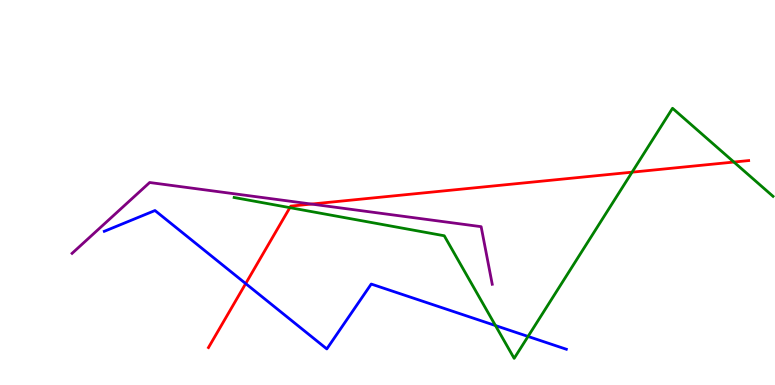[{'lines': ['blue', 'red'], 'intersections': [{'x': 3.17, 'y': 2.63}]}, {'lines': ['green', 'red'], 'intersections': [{'x': 3.74, 'y': 4.61}, {'x': 8.16, 'y': 5.53}, {'x': 9.47, 'y': 5.79}]}, {'lines': ['purple', 'red'], 'intersections': [{'x': 4.02, 'y': 4.7}]}, {'lines': ['blue', 'green'], 'intersections': [{'x': 6.39, 'y': 1.54}, {'x': 6.81, 'y': 1.26}]}, {'lines': ['blue', 'purple'], 'intersections': []}, {'lines': ['green', 'purple'], 'intersections': []}]